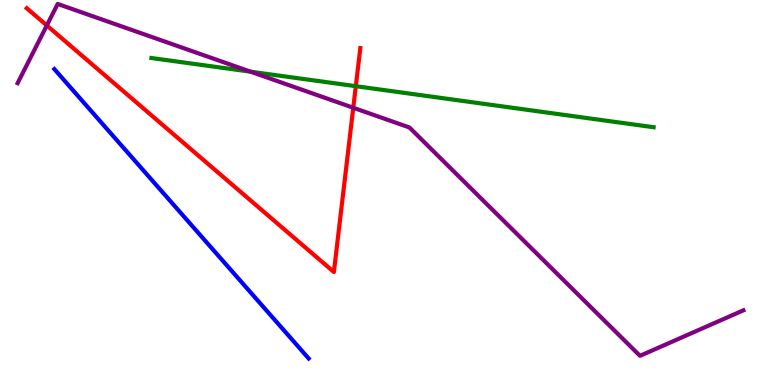[{'lines': ['blue', 'red'], 'intersections': []}, {'lines': ['green', 'red'], 'intersections': [{'x': 4.59, 'y': 7.76}]}, {'lines': ['purple', 'red'], 'intersections': [{'x': 0.604, 'y': 9.34}, {'x': 4.56, 'y': 7.2}]}, {'lines': ['blue', 'green'], 'intersections': []}, {'lines': ['blue', 'purple'], 'intersections': []}, {'lines': ['green', 'purple'], 'intersections': [{'x': 3.23, 'y': 8.14}]}]